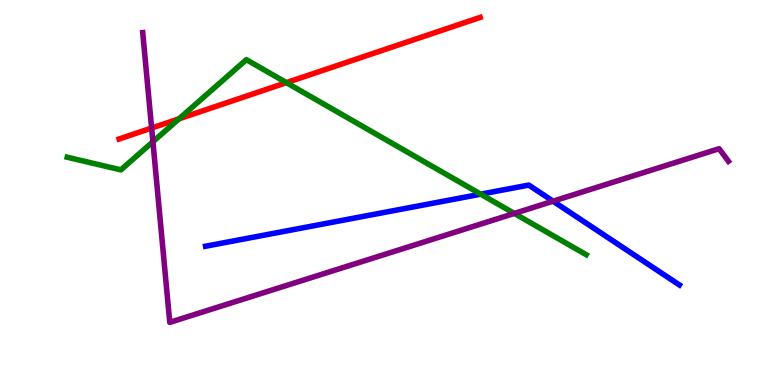[{'lines': ['blue', 'red'], 'intersections': []}, {'lines': ['green', 'red'], 'intersections': [{'x': 2.31, 'y': 6.91}, {'x': 3.7, 'y': 7.85}]}, {'lines': ['purple', 'red'], 'intersections': [{'x': 1.96, 'y': 6.67}]}, {'lines': ['blue', 'green'], 'intersections': [{'x': 6.2, 'y': 4.96}]}, {'lines': ['blue', 'purple'], 'intersections': [{'x': 7.14, 'y': 4.77}]}, {'lines': ['green', 'purple'], 'intersections': [{'x': 1.97, 'y': 6.32}, {'x': 6.64, 'y': 4.46}]}]